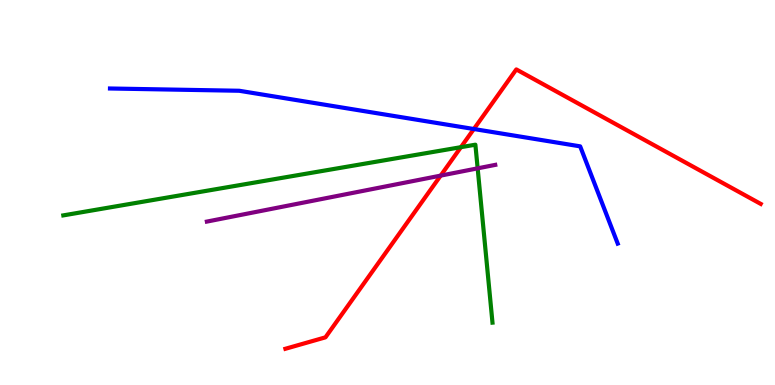[{'lines': ['blue', 'red'], 'intersections': [{'x': 6.11, 'y': 6.65}]}, {'lines': ['green', 'red'], 'intersections': [{'x': 5.95, 'y': 6.18}]}, {'lines': ['purple', 'red'], 'intersections': [{'x': 5.69, 'y': 5.44}]}, {'lines': ['blue', 'green'], 'intersections': []}, {'lines': ['blue', 'purple'], 'intersections': []}, {'lines': ['green', 'purple'], 'intersections': [{'x': 6.16, 'y': 5.63}]}]